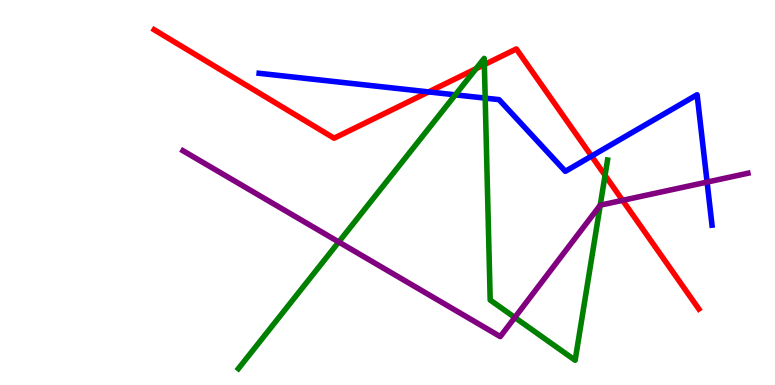[{'lines': ['blue', 'red'], 'intersections': [{'x': 5.53, 'y': 7.61}, {'x': 7.63, 'y': 5.95}]}, {'lines': ['green', 'red'], 'intersections': [{'x': 6.14, 'y': 8.22}, {'x': 6.25, 'y': 8.32}, {'x': 7.81, 'y': 5.45}]}, {'lines': ['purple', 'red'], 'intersections': [{'x': 8.03, 'y': 4.8}]}, {'lines': ['blue', 'green'], 'intersections': [{'x': 5.88, 'y': 7.54}, {'x': 6.26, 'y': 7.45}]}, {'lines': ['blue', 'purple'], 'intersections': [{'x': 9.12, 'y': 5.27}]}, {'lines': ['green', 'purple'], 'intersections': [{'x': 4.37, 'y': 3.71}, {'x': 6.64, 'y': 1.75}, {'x': 7.74, 'y': 4.67}]}]